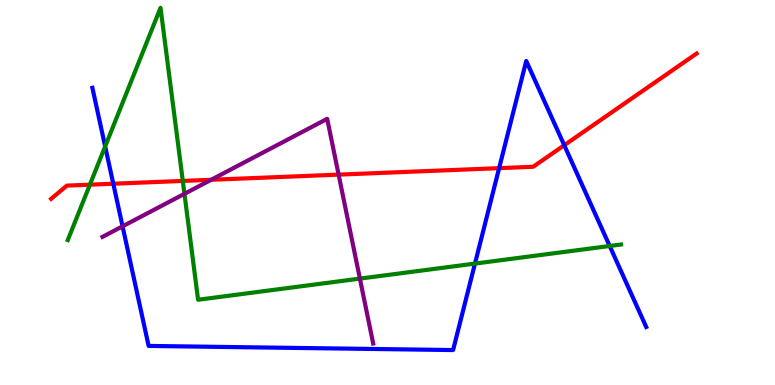[{'lines': ['blue', 'red'], 'intersections': [{'x': 1.46, 'y': 5.23}, {'x': 6.44, 'y': 5.63}, {'x': 7.28, 'y': 6.23}]}, {'lines': ['green', 'red'], 'intersections': [{'x': 1.16, 'y': 5.2}, {'x': 2.36, 'y': 5.3}]}, {'lines': ['purple', 'red'], 'intersections': [{'x': 2.73, 'y': 5.33}, {'x': 4.37, 'y': 5.46}]}, {'lines': ['blue', 'green'], 'intersections': [{'x': 1.36, 'y': 6.2}, {'x': 6.13, 'y': 3.15}, {'x': 7.87, 'y': 3.61}]}, {'lines': ['blue', 'purple'], 'intersections': [{'x': 1.58, 'y': 4.12}]}, {'lines': ['green', 'purple'], 'intersections': [{'x': 2.38, 'y': 4.97}, {'x': 4.64, 'y': 2.76}]}]